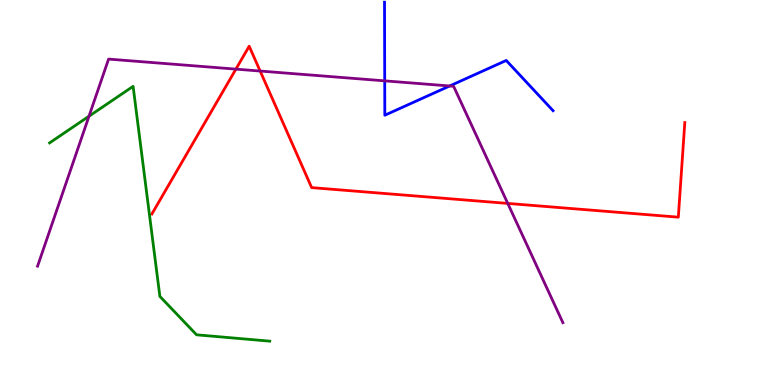[{'lines': ['blue', 'red'], 'intersections': []}, {'lines': ['green', 'red'], 'intersections': []}, {'lines': ['purple', 'red'], 'intersections': [{'x': 3.04, 'y': 8.2}, {'x': 3.36, 'y': 8.15}, {'x': 6.55, 'y': 4.72}]}, {'lines': ['blue', 'green'], 'intersections': []}, {'lines': ['blue', 'purple'], 'intersections': [{'x': 4.96, 'y': 7.9}, {'x': 5.8, 'y': 7.77}]}, {'lines': ['green', 'purple'], 'intersections': [{'x': 1.15, 'y': 6.98}]}]